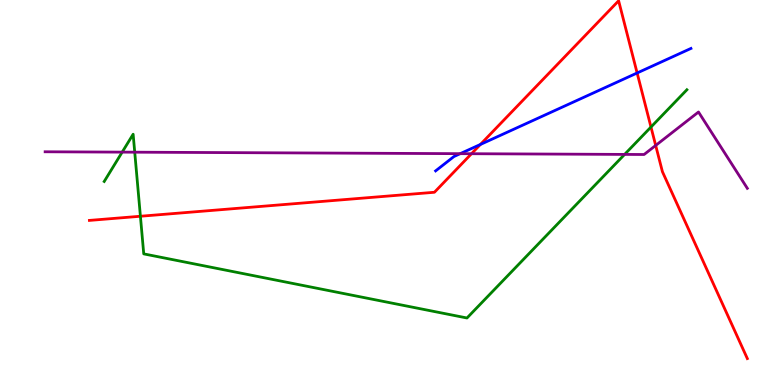[{'lines': ['blue', 'red'], 'intersections': [{'x': 6.2, 'y': 6.25}, {'x': 8.22, 'y': 8.1}]}, {'lines': ['green', 'red'], 'intersections': [{'x': 1.81, 'y': 4.38}, {'x': 8.4, 'y': 6.7}]}, {'lines': ['purple', 'red'], 'intersections': [{'x': 6.08, 'y': 6.01}, {'x': 8.46, 'y': 6.22}]}, {'lines': ['blue', 'green'], 'intersections': []}, {'lines': ['blue', 'purple'], 'intersections': [{'x': 5.94, 'y': 6.01}]}, {'lines': ['green', 'purple'], 'intersections': [{'x': 1.58, 'y': 6.05}, {'x': 1.74, 'y': 6.05}, {'x': 8.06, 'y': 5.99}]}]